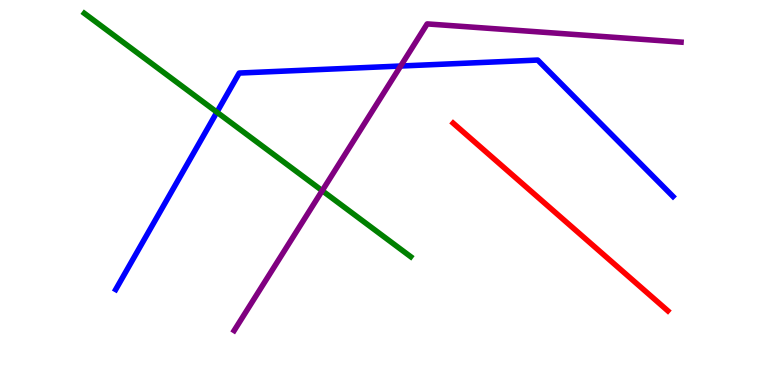[{'lines': ['blue', 'red'], 'intersections': []}, {'lines': ['green', 'red'], 'intersections': []}, {'lines': ['purple', 'red'], 'intersections': []}, {'lines': ['blue', 'green'], 'intersections': [{'x': 2.8, 'y': 7.09}]}, {'lines': ['blue', 'purple'], 'intersections': [{'x': 5.17, 'y': 8.29}]}, {'lines': ['green', 'purple'], 'intersections': [{'x': 4.16, 'y': 5.05}]}]